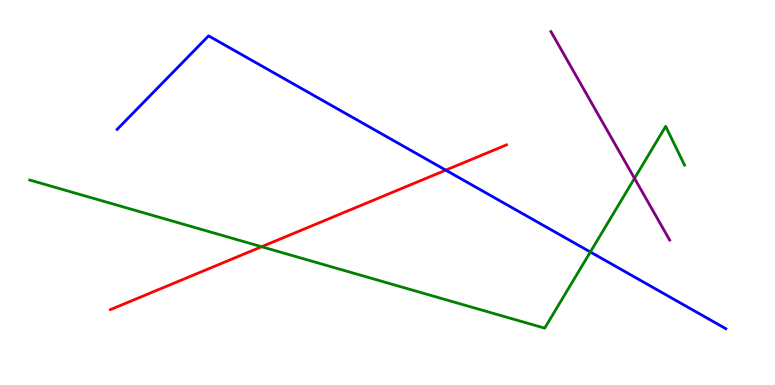[{'lines': ['blue', 'red'], 'intersections': [{'x': 5.75, 'y': 5.58}]}, {'lines': ['green', 'red'], 'intersections': [{'x': 3.38, 'y': 3.59}]}, {'lines': ['purple', 'red'], 'intersections': []}, {'lines': ['blue', 'green'], 'intersections': [{'x': 7.62, 'y': 3.45}]}, {'lines': ['blue', 'purple'], 'intersections': []}, {'lines': ['green', 'purple'], 'intersections': [{'x': 8.19, 'y': 5.37}]}]